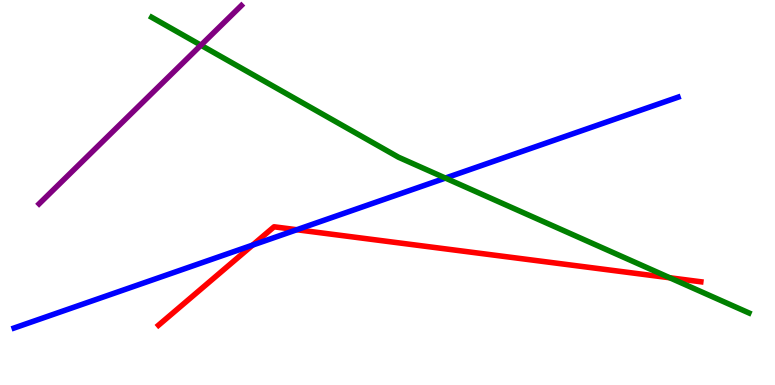[{'lines': ['blue', 'red'], 'intersections': [{'x': 3.26, 'y': 3.63}, {'x': 3.83, 'y': 4.03}]}, {'lines': ['green', 'red'], 'intersections': [{'x': 8.64, 'y': 2.79}]}, {'lines': ['purple', 'red'], 'intersections': []}, {'lines': ['blue', 'green'], 'intersections': [{'x': 5.75, 'y': 5.37}]}, {'lines': ['blue', 'purple'], 'intersections': []}, {'lines': ['green', 'purple'], 'intersections': [{'x': 2.59, 'y': 8.83}]}]